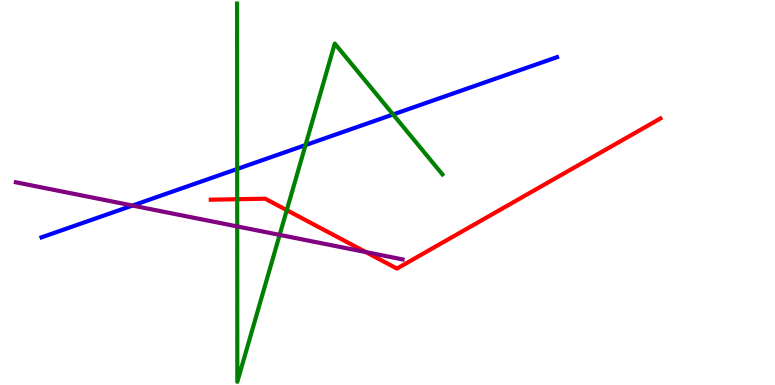[{'lines': ['blue', 'red'], 'intersections': []}, {'lines': ['green', 'red'], 'intersections': [{'x': 3.06, 'y': 4.83}, {'x': 3.7, 'y': 4.54}]}, {'lines': ['purple', 'red'], 'intersections': [{'x': 4.72, 'y': 3.45}]}, {'lines': ['blue', 'green'], 'intersections': [{'x': 3.06, 'y': 5.61}, {'x': 3.94, 'y': 6.23}, {'x': 5.07, 'y': 7.03}]}, {'lines': ['blue', 'purple'], 'intersections': [{'x': 1.71, 'y': 4.66}]}, {'lines': ['green', 'purple'], 'intersections': [{'x': 3.06, 'y': 4.12}, {'x': 3.61, 'y': 3.9}]}]